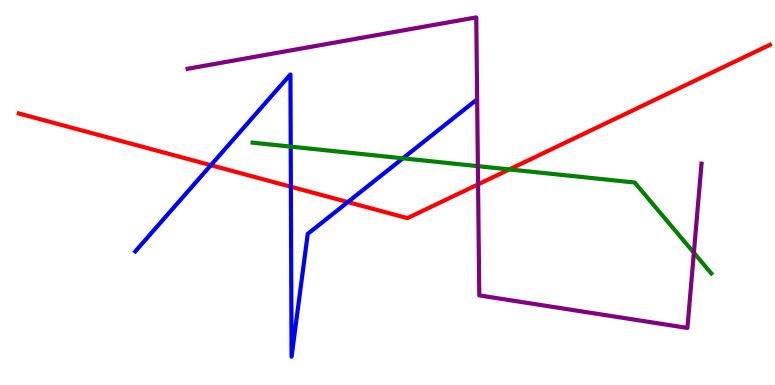[{'lines': ['blue', 'red'], 'intersections': [{'x': 2.72, 'y': 5.71}, {'x': 3.75, 'y': 5.15}, {'x': 4.49, 'y': 4.75}]}, {'lines': ['green', 'red'], 'intersections': [{'x': 6.57, 'y': 5.6}]}, {'lines': ['purple', 'red'], 'intersections': [{'x': 6.17, 'y': 5.21}]}, {'lines': ['blue', 'green'], 'intersections': [{'x': 3.75, 'y': 6.19}, {'x': 5.2, 'y': 5.89}]}, {'lines': ['blue', 'purple'], 'intersections': []}, {'lines': ['green', 'purple'], 'intersections': [{'x': 6.17, 'y': 5.68}, {'x': 8.95, 'y': 3.44}]}]